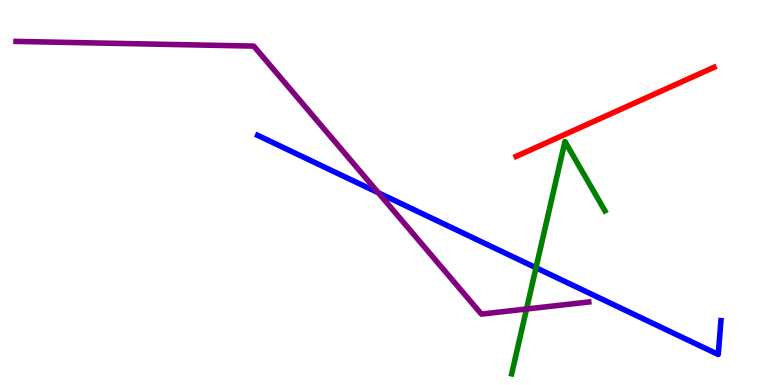[{'lines': ['blue', 'red'], 'intersections': []}, {'lines': ['green', 'red'], 'intersections': []}, {'lines': ['purple', 'red'], 'intersections': []}, {'lines': ['blue', 'green'], 'intersections': [{'x': 6.92, 'y': 3.05}]}, {'lines': ['blue', 'purple'], 'intersections': [{'x': 4.88, 'y': 4.99}]}, {'lines': ['green', 'purple'], 'intersections': [{'x': 6.79, 'y': 1.97}]}]